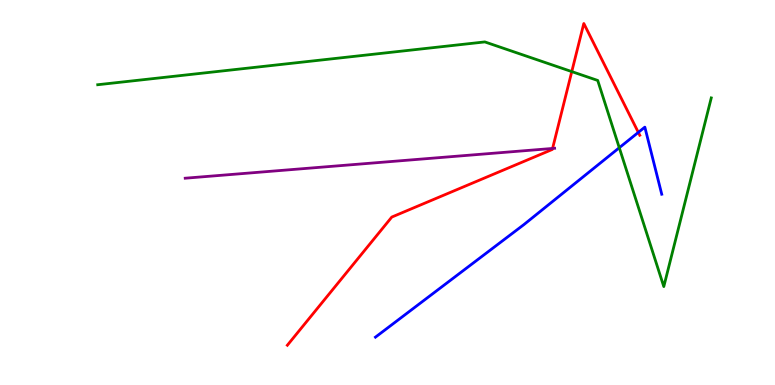[{'lines': ['blue', 'red'], 'intersections': [{'x': 8.24, 'y': 6.56}]}, {'lines': ['green', 'red'], 'intersections': [{'x': 7.38, 'y': 8.14}]}, {'lines': ['purple', 'red'], 'intersections': [{'x': 7.13, 'y': 6.14}]}, {'lines': ['blue', 'green'], 'intersections': [{'x': 7.99, 'y': 6.16}]}, {'lines': ['blue', 'purple'], 'intersections': []}, {'lines': ['green', 'purple'], 'intersections': []}]